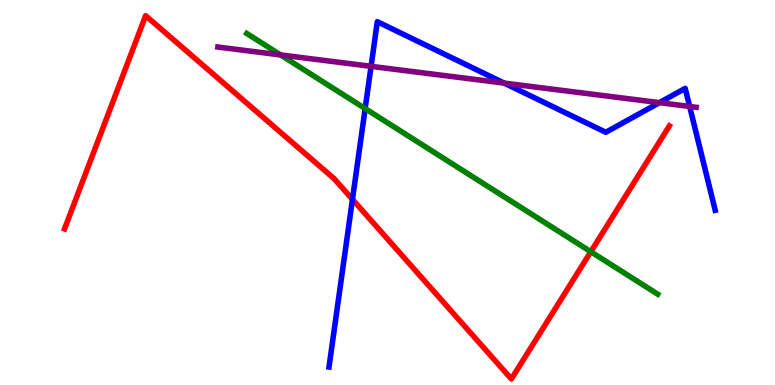[{'lines': ['blue', 'red'], 'intersections': [{'x': 4.55, 'y': 4.82}]}, {'lines': ['green', 'red'], 'intersections': [{'x': 7.62, 'y': 3.46}]}, {'lines': ['purple', 'red'], 'intersections': []}, {'lines': ['blue', 'green'], 'intersections': [{'x': 4.71, 'y': 7.18}]}, {'lines': ['blue', 'purple'], 'intersections': [{'x': 4.79, 'y': 8.28}, {'x': 6.51, 'y': 7.84}, {'x': 8.51, 'y': 7.33}, {'x': 8.9, 'y': 7.23}]}, {'lines': ['green', 'purple'], 'intersections': [{'x': 3.62, 'y': 8.57}]}]